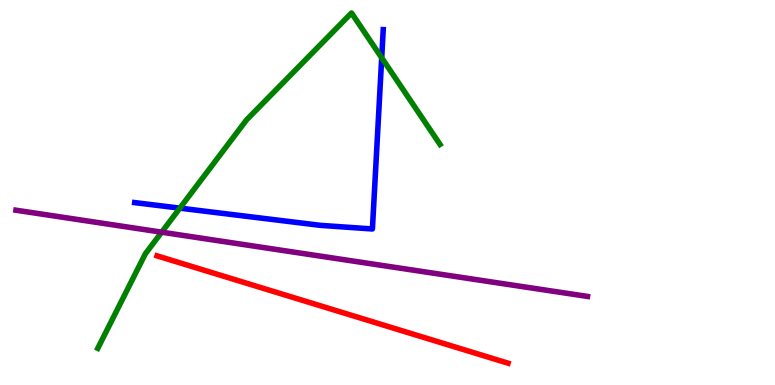[{'lines': ['blue', 'red'], 'intersections': []}, {'lines': ['green', 'red'], 'intersections': []}, {'lines': ['purple', 'red'], 'intersections': []}, {'lines': ['blue', 'green'], 'intersections': [{'x': 2.32, 'y': 4.59}, {'x': 4.93, 'y': 8.5}]}, {'lines': ['blue', 'purple'], 'intersections': []}, {'lines': ['green', 'purple'], 'intersections': [{'x': 2.09, 'y': 3.97}]}]